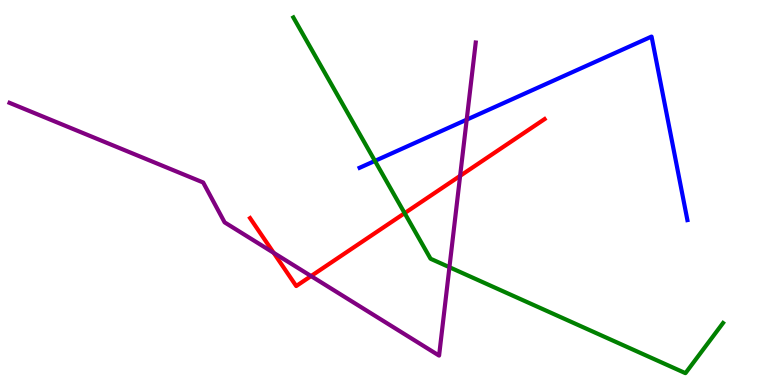[{'lines': ['blue', 'red'], 'intersections': []}, {'lines': ['green', 'red'], 'intersections': [{'x': 5.22, 'y': 4.46}]}, {'lines': ['purple', 'red'], 'intersections': [{'x': 3.53, 'y': 3.43}, {'x': 4.01, 'y': 2.83}, {'x': 5.94, 'y': 5.43}]}, {'lines': ['blue', 'green'], 'intersections': [{'x': 4.84, 'y': 5.82}]}, {'lines': ['blue', 'purple'], 'intersections': [{'x': 6.02, 'y': 6.89}]}, {'lines': ['green', 'purple'], 'intersections': [{'x': 5.8, 'y': 3.06}]}]